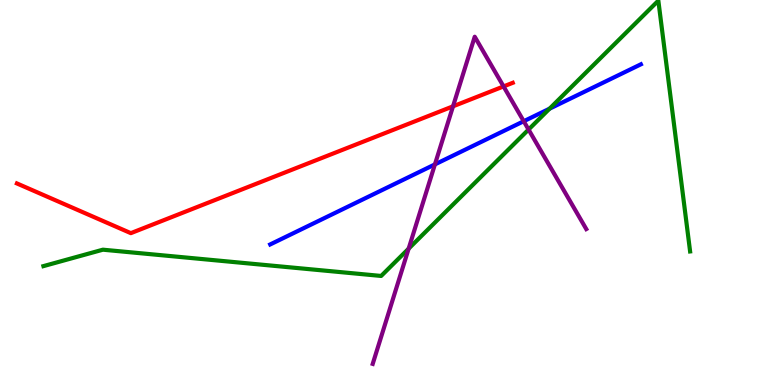[{'lines': ['blue', 'red'], 'intersections': []}, {'lines': ['green', 'red'], 'intersections': []}, {'lines': ['purple', 'red'], 'intersections': [{'x': 5.85, 'y': 7.24}, {'x': 6.5, 'y': 7.76}]}, {'lines': ['blue', 'green'], 'intersections': [{'x': 7.09, 'y': 7.18}]}, {'lines': ['blue', 'purple'], 'intersections': [{'x': 5.61, 'y': 5.73}, {'x': 6.76, 'y': 6.85}]}, {'lines': ['green', 'purple'], 'intersections': [{'x': 5.27, 'y': 3.54}, {'x': 6.82, 'y': 6.63}]}]